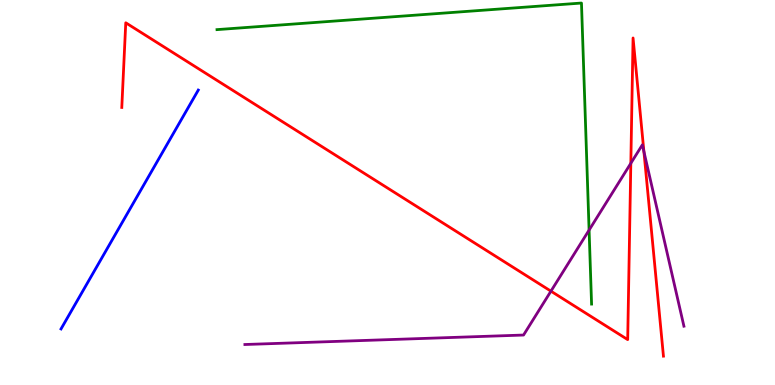[{'lines': ['blue', 'red'], 'intersections': []}, {'lines': ['green', 'red'], 'intersections': []}, {'lines': ['purple', 'red'], 'intersections': [{'x': 7.11, 'y': 2.44}, {'x': 8.14, 'y': 5.76}, {'x': 8.31, 'y': 6.06}]}, {'lines': ['blue', 'green'], 'intersections': []}, {'lines': ['blue', 'purple'], 'intersections': []}, {'lines': ['green', 'purple'], 'intersections': [{'x': 7.6, 'y': 4.02}]}]